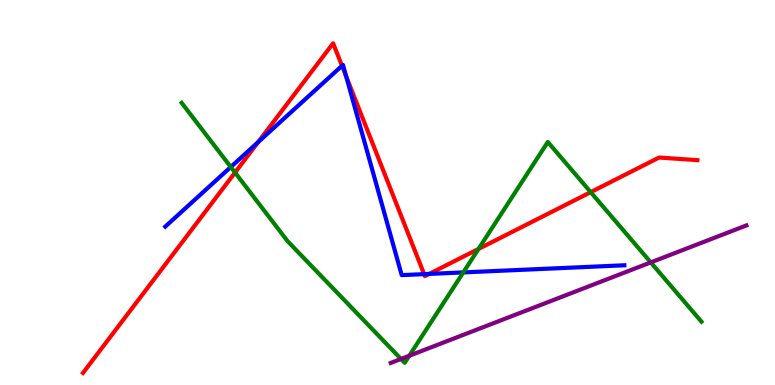[{'lines': ['blue', 'red'], 'intersections': [{'x': 3.33, 'y': 6.31}, {'x': 4.41, 'y': 8.29}, {'x': 4.47, 'y': 8.02}, {'x': 5.47, 'y': 2.88}, {'x': 5.54, 'y': 2.89}]}, {'lines': ['green', 'red'], 'intersections': [{'x': 3.03, 'y': 5.52}, {'x': 6.17, 'y': 3.53}, {'x': 7.62, 'y': 5.01}]}, {'lines': ['purple', 'red'], 'intersections': []}, {'lines': ['blue', 'green'], 'intersections': [{'x': 2.98, 'y': 5.66}, {'x': 5.98, 'y': 2.92}]}, {'lines': ['blue', 'purple'], 'intersections': []}, {'lines': ['green', 'purple'], 'intersections': [{'x': 5.17, 'y': 0.676}, {'x': 5.28, 'y': 0.76}, {'x': 8.4, 'y': 3.18}]}]